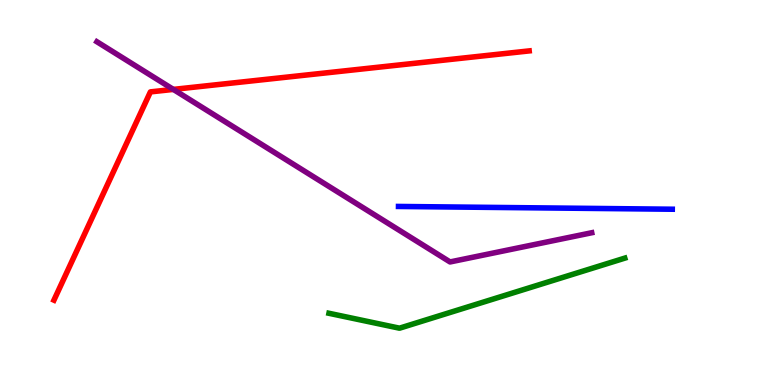[{'lines': ['blue', 'red'], 'intersections': []}, {'lines': ['green', 'red'], 'intersections': []}, {'lines': ['purple', 'red'], 'intersections': [{'x': 2.24, 'y': 7.68}]}, {'lines': ['blue', 'green'], 'intersections': []}, {'lines': ['blue', 'purple'], 'intersections': []}, {'lines': ['green', 'purple'], 'intersections': []}]